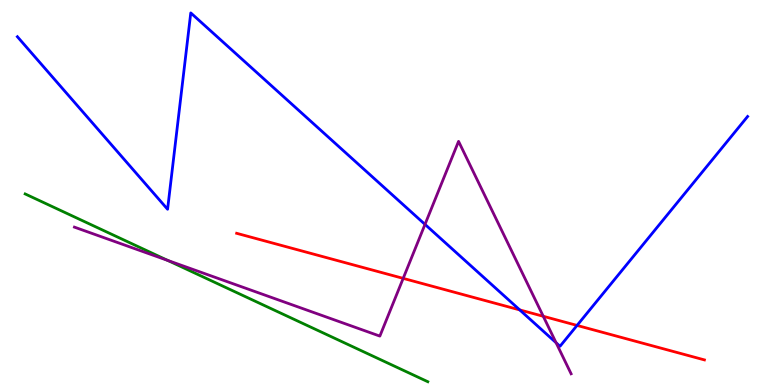[{'lines': ['blue', 'red'], 'intersections': [{'x': 6.71, 'y': 1.95}, {'x': 7.45, 'y': 1.55}]}, {'lines': ['green', 'red'], 'intersections': []}, {'lines': ['purple', 'red'], 'intersections': [{'x': 5.2, 'y': 2.77}, {'x': 7.01, 'y': 1.78}]}, {'lines': ['blue', 'green'], 'intersections': []}, {'lines': ['blue', 'purple'], 'intersections': [{'x': 5.48, 'y': 4.17}, {'x': 7.18, 'y': 1.1}]}, {'lines': ['green', 'purple'], 'intersections': [{'x': 2.16, 'y': 3.24}]}]